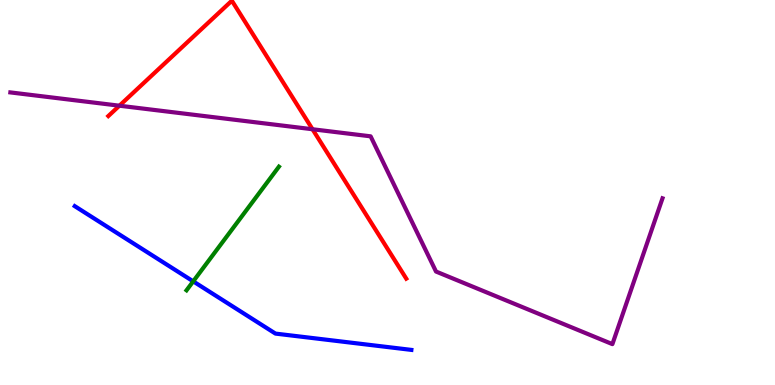[{'lines': ['blue', 'red'], 'intersections': []}, {'lines': ['green', 'red'], 'intersections': []}, {'lines': ['purple', 'red'], 'intersections': [{'x': 1.54, 'y': 7.25}, {'x': 4.03, 'y': 6.64}]}, {'lines': ['blue', 'green'], 'intersections': [{'x': 2.49, 'y': 2.69}]}, {'lines': ['blue', 'purple'], 'intersections': []}, {'lines': ['green', 'purple'], 'intersections': []}]